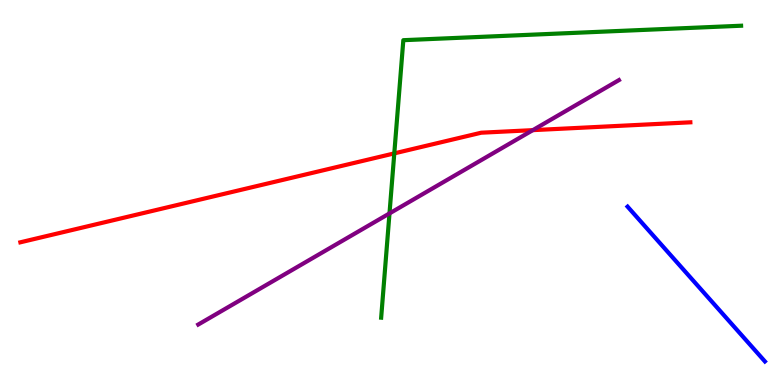[{'lines': ['blue', 'red'], 'intersections': []}, {'lines': ['green', 'red'], 'intersections': [{'x': 5.09, 'y': 6.02}]}, {'lines': ['purple', 'red'], 'intersections': [{'x': 6.88, 'y': 6.62}]}, {'lines': ['blue', 'green'], 'intersections': []}, {'lines': ['blue', 'purple'], 'intersections': []}, {'lines': ['green', 'purple'], 'intersections': [{'x': 5.03, 'y': 4.46}]}]